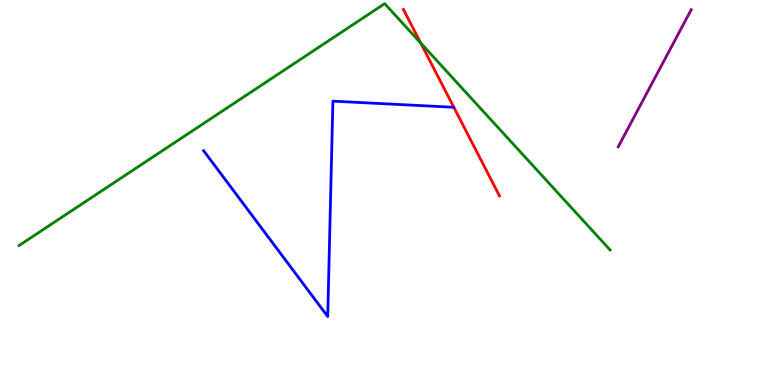[{'lines': ['blue', 'red'], 'intersections': []}, {'lines': ['green', 'red'], 'intersections': [{'x': 5.43, 'y': 8.88}]}, {'lines': ['purple', 'red'], 'intersections': []}, {'lines': ['blue', 'green'], 'intersections': []}, {'lines': ['blue', 'purple'], 'intersections': []}, {'lines': ['green', 'purple'], 'intersections': []}]